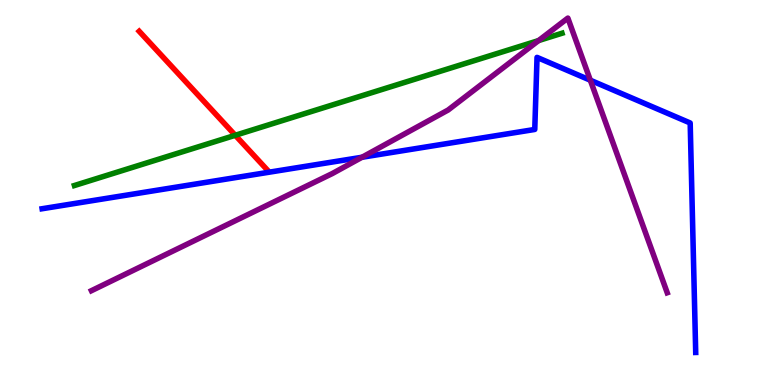[{'lines': ['blue', 'red'], 'intersections': []}, {'lines': ['green', 'red'], 'intersections': [{'x': 3.04, 'y': 6.49}]}, {'lines': ['purple', 'red'], 'intersections': []}, {'lines': ['blue', 'green'], 'intersections': []}, {'lines': ['blue', 'purple'], 'intersections': [{'x': 4.67, 'y': 5.92}, {'x': 7.62, 'y': 7.92}]}, {'lines': ['green', 'purple'], 'intersections': [{'x': 6.95, 'y': 8.95}]}]